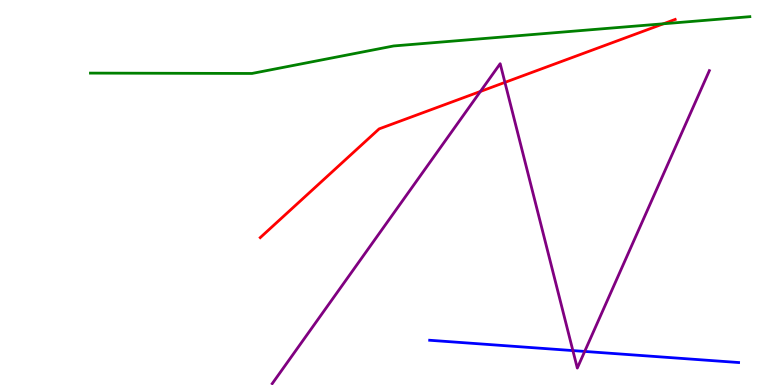[{'lines': ['blue', 'red'], 'intersections': []}, {'lines': ['green', 'red'], 'intersections': [{'x': 8.56, 'y': 9.38}]}, {'lines': ['purple', 'red'], 'intersections': [{'x': 6.2, 'y': 7.62}, {'x': 6.52, 'y': 7.86}]}, {'lines': ['blue', 'green'], 'intersections': []}, {'lines': ['blue', 'purple'], 'intersections': [{'x': 7.39, 'y': 0.894}, {'x': 7.54, 'y': 0.872}]}, {'lines': ['green', 'purple'], 'intersections': []}]